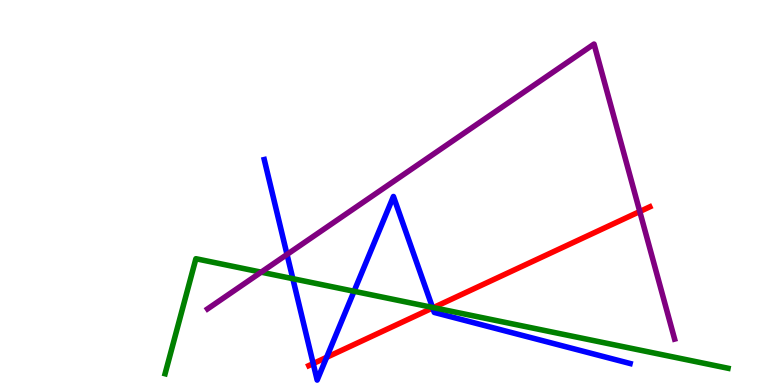[{'lines': ['blue', 'red'], 'intersections': [{'x': 4.04, 'y': 0.556}, {'x': 4.21, 'y': 0.719}, {'x': 5.58, 'y': 2.0}]}, {'lines': ['green', 'red'], 'intersections': [{'x': 5.59, 'y': 2.01}]}, {'lines': ['purple', 'red'], 'intersections': [{'x': 8.26, 'y': 4.51}]}, {'lines': ['blue', 'green'], 'intersections': [{'x': 3.78, 'y': 2.76}, {'x': 4.57, 'y': 2.43}, {'x': 5.58, 'y': 2.01}]}, {'lines': ['blue', 'purple'], 'intersections': [{'x': 3.7, 'y': 3.39}]}, {'lines': ['green', 'purple'], 'intersections': [{'x': 3.37, 'y': 2.93}]}]